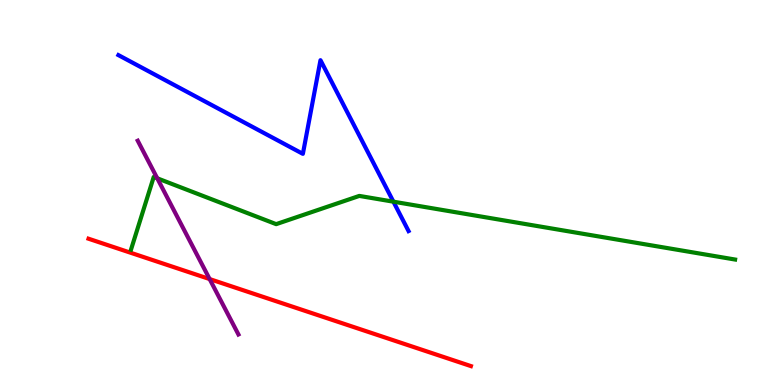[{'lines': ['blue', 'red'], 'intersections': []}, {'lines': ['green', 'red'], 'intersections': []}, {'lines': ['purple', 'red'], 'intersections': [{'x': 2.7, 'y': 2.75}]}, {'lines': ['blue', 'green'], 'intersections': [{'x': 5.08, 'y': 4.76}]}, {'lines': ['blue', 'purple'], 'intersections': []}, {'lines': ['green', 'purple'], 'intersections': [{'x': 2.03, 'y': 5.37}]}]